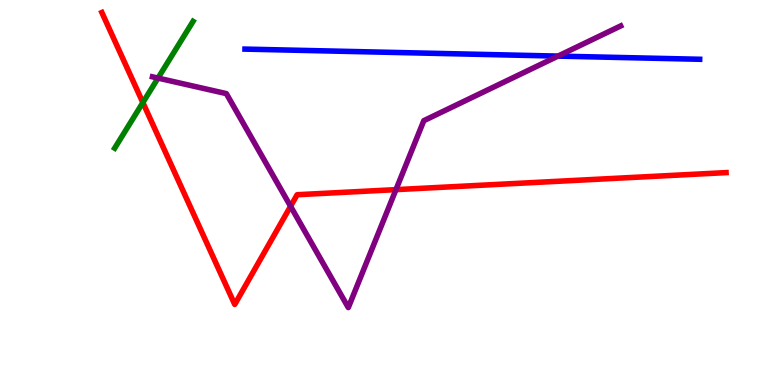[{'lines': ['blue', 'red'], 'intersections': []}, {'lines': ['green', 'red'], 'intersections': [{'x': 1.84, 'y': 7.34}]}, {'lines': ['purple', 'red'], 'intersections': [{'x': 3.75, 'y': 4.64}, {'x': 5.11, 'y': 5.07}]}, {'lines': ['blue', 'green'], 'intersections': []}, {'lines': ['blue', 'purple'], 'intersections': [{'x': 7.2, 'y': 8.54}]}, {'lines': ['green', 'purple'], 'intersections': [{'x': 2.04, 'y': 7.97}]}]